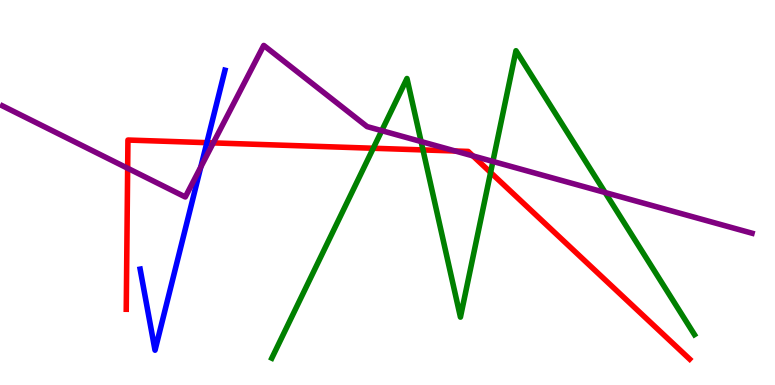[{'lines': ['blue', 'red'], 'intersections': [{'x': 2.67, 'y': 6.29}]}, {'lines': ['green', 'red'], 'intersections': [{'x': 4.82, 'y': 6.15}, {'x': 5.46, 'y': 6.11}, {'x': 6.33, 'y': 5.52}]}, {'lines': ['purple', 'red'], 'intersections': [{'x': 1.65, 'y': 5.63}, {'x': 2.75, 'y': 6.29}, {'x': 5.87, 'y': 6.08}, {'x': 6.1, 'y': 5.95}]}, {'lines': ['blue', 'green'], 'intersections': []}, {'lines': ['blue', 'purple'], 'intersections': [{'x': 2.59, 'y': 5.66}]}, {'lines': ['green', 'purple'], 'intersections': [{'x': 4.93, 'y': 6.61}, {'x': 5.43, 'y': 6.32}, {'x': 6.36, 'y': 5.81}, {'x': 7.81, 'y': 5.0}]}]